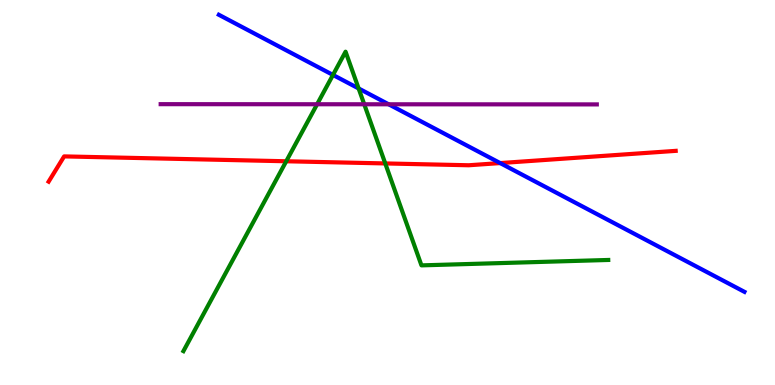[{'lines': ['blue', 'red'], 'intersections': [{'x': 6.45, 'y': 5.76}]}, {'lines': ['green', 'red'], 'intersections': [{'x': 3.69, 'y': 5.81}, {'x': 4.97, 'y': 5.75}]}, {'lines': ['purple', 'red'], 'intersections': []}, {'lines': ['blue', 'green'], 'intersections': [{'x': 4.3, 'y': 8.05}, {'x': 4.63, 'y': 7.7}]}, {'lines': ['blue', 'purple'], 'intersections': [{'x': 5.01, 'y': 7.29}]}, {'lines': ['green', 'purple'], 'intersections': [{'x': 4.09, 'y': 7.29}, {'x': 4.7, 'y': 7.29}]}]